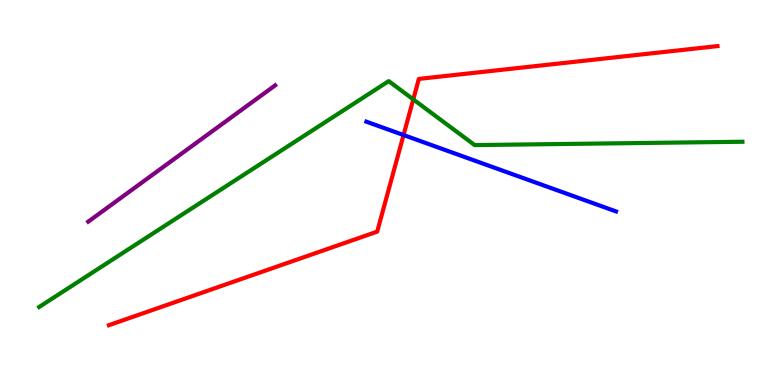[{'lines': ['blue', 'red'], 'intersections': [{'x': 5.21, 'y': 6.49}]}, {'lines': ['green', 'red'], 'intersections': [{'x': 5.33, 'y': 7.42}]}, {'lines': ['purple', 'red'], 'intersections': []}, {'lines': ['blue', 'green'], 'intersections': []}, {'lines': ['blue', 'purple'], 'intersections': []}, {'lines': ['green', 'purple'], 'intersections': []}]